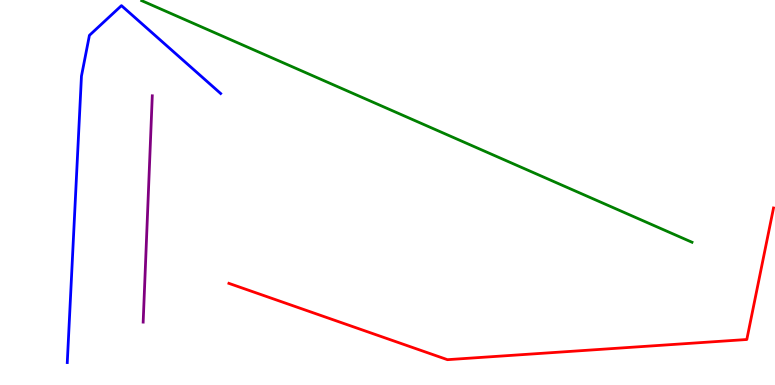[{'lines': ['blue', 'red'], 'intersections': []}, {'lines': ['green', 'red'], 'intersections': []}, {'lines': ['purple', 'red'], 'intersections': []}, {'lines': ['blue', 'green'], 'intersections': []}, {'lines': ['blue', 'purple'], 'intersections': []}, {'lines': ['green', 'purple'], 'intersections': []}]